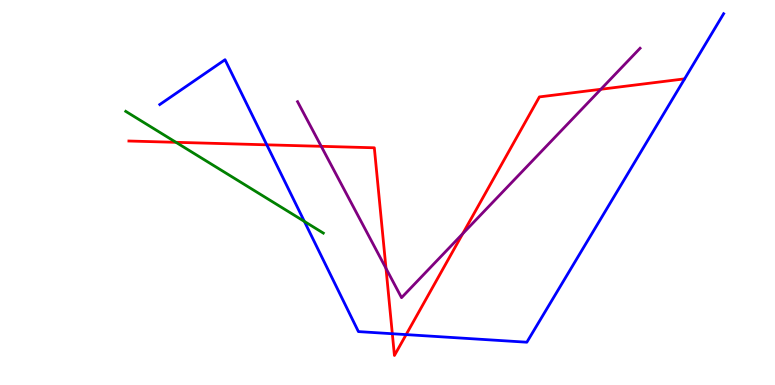[{'lines': ['blue', 'red'], 'intersections': [{'x': 3.44, 'y': 6.24}, {'x': 5.06, 'y': 1.33}, {'x': 5.24, 'y': 1.31}]}, {'lines': ['green', 'red'], 'intersections': [{'x': 2.27, 'y': 6.3}]}, {'lines': ['purple', 'red'], 'intersections': [{'x': 4.15, 'y': 6.2}, {'x': 4.98, 'y': 3.03}, {'x': 5.97, 'y': 3.93}, {'x': 7.75, 'y': 7.68}]}, {'lines': ['blue', 'green'], 'intersections': [{'x': 3.93, 'y': 4.25}]}, {'lines': ['blue', 'purple'], 'intersections': []}, {'lines': ['green', 'purple'], 'intersections': []}]